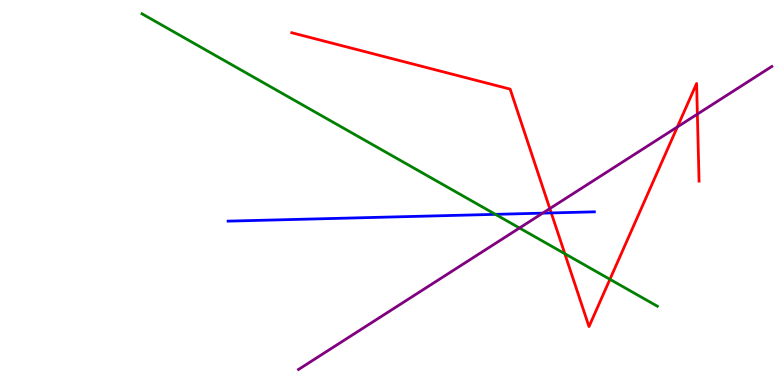[{'lines': ['blue', 'red'], 'intersections': [{'x': 7.11, 'y': 4.47}]}, {'lines': ['green', 'red'], 'intersections': [{'x': 7.29, 'y': 3.41}, {'x': 7.87, 'y': 2.75}]}, {'lines': ['purple', 'red'], 'intersections': [{'x': 7.09, 'y': 4.58}, {'x': 8.74, 'y': 6.7}, {'x': 9.0, 'y': 7.04}]}, {'lines': ['blue', 'green'], 'intersections': [{'x': 6.39, 'y': 4.43}]}, {'lines': ['blue', 'purple'], 'intersections': [{'x': 7.0, 'y': 4.46}]}, {'lines': ['green', 'purple'], 'intersections': [{'x': 6.7, 'y': 4.08}]}]